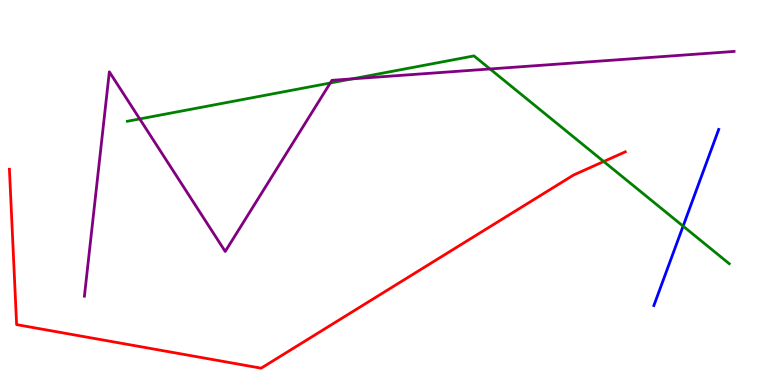[{'lines': ['blue', 'red'], 'intersections': []}, {'lines': ['green', 'red'], 'intersections': [{'x': 7.79, 'y': 5.8}]}, {'lines': ['purple', 'red'], 'intersections': []}, {'lines': ['blue', 'green'], 'intersections': [{'x': 8.81, 'y': 4.13}]}, {'lines': ['blue', 'purple'], 'intersections': []}, {'lines': ['green', 'purple'], 'intersections': [{'x': 1.8, 'y': 6.91}, {'x': 4.26, 'y': 7.84}, {'x': 4.55, 'y': 7.95}, {'x': 6.32, 'y': 8.21}]}]